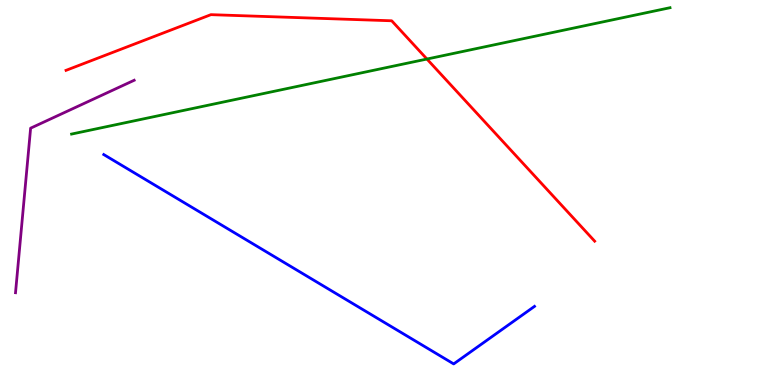[{'lines': ['blue', 'red'], 'intersections': []}, {'lines': ['green', 'red'], 'intersections': [{'x': 5.51, 'y': 8.47}]}, {'lines': ['purple', 'red'], 'intersections': []}, {'lines': ['blue', 'green'], 'intersections': []}, {'lines': ['blue', 'purple'], 'intersections': []}, {'lines': ['green', 'purple'], 'intersections': []}]